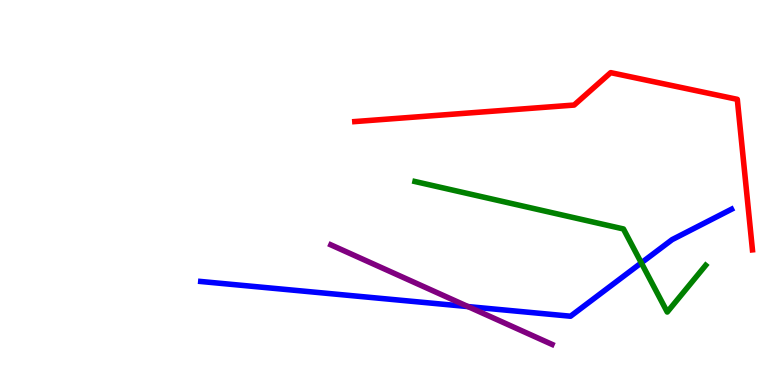[{'lines': ['blue', 'red'], 'intersections': []}, {'lines': ['green', 'red'], 'intersections': []}, {'lines': ['purple', 'red'], 'intersections': []}, {'lines': ['blue', 'green'], 'intersections': [{'x': 8.28, 'y': 3.17}]}, {'lines': ['blue', 'purple'], 'intersections': [{'x': 6.04, 'y': 2.04}]}, {'lines': ['green', 'purple'], 'intersections': []}]